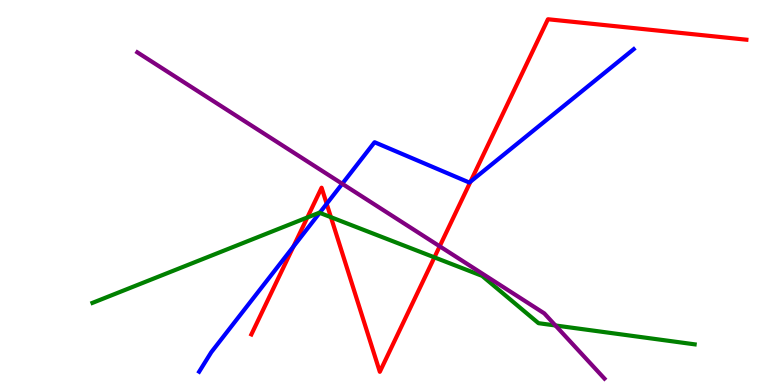[{'lines': ['blue', 'red'], 'intersections': [{'x': 3.79, 'y': 3.6}, {'x': 4.22, 'y': 4.71}, {'x': 6.07, 'y': 5.28}]}, {'lines': ['green', 'red'], 'intersections': [{'x': 3.97, 'y': 4.35}, {'x': 4.27, 'y': 4.36}, {'x': 5.61, 'y': 3.32}]}, {'lines': ['purple', 'red'], 'intersections': [{'x': 5.67, 'y': 3.6}]}, {'lines': ['blue', 'green'], 'intersections': [{'x': 4.12, 'y': 4.47}]}, {'lines': ['blue', 'purple'], 'intersections': [{'x': 4.42, 'y': 5.23}]}, {'lines': ['green', 'purple'], 'intersections': [{'x': 7.17, 'y': 1.55}]}]